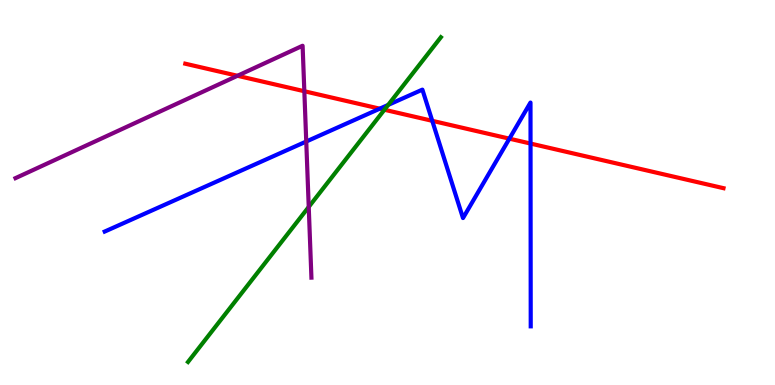[{'lines': ['blue', 'red'], 'intersections': [{'x': 4.9, 'y': 7.18}, {'x': 5.58, 'y': 6.86}, {'x': 6.57, 'y': 6.4}, {'x': 6.85, 'y': 6.27}]}, {'lines': ['green', 'red'], 'intersections': [{'x': 4.96, 'y': 7.15}]}, {'lines': ['purple', 'red'], 'intersections': [{'x': 3.06, 'y': 8.03}, {'x': 3.93, 'y': 7.63}]}, {'lines': ['blue', 'green'], 'intersections': [{'x': 5.01, 'y': 7.27}]}, {'lines': ['blue', 'purple'], 'intersections': [{'x': 3.95, 'y': 6.32}]}, {'lines': ['green', 'purple'], 'intersections': [{'x': 3.98, 'y': 4.63}]}]